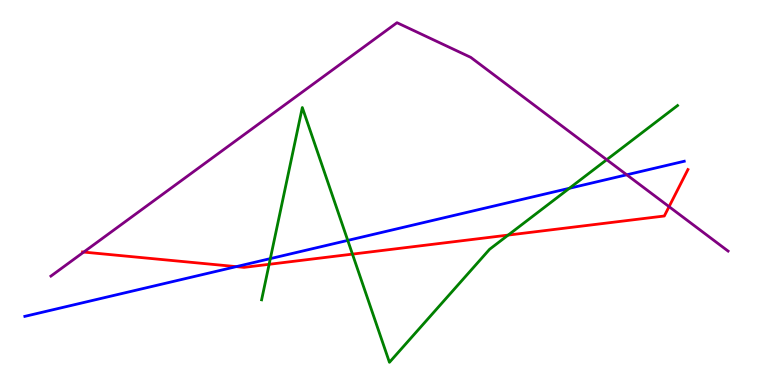[{'lines': ['blue', 'red'], 'intersections': [{'x': 3.05, 'y': 3.07}]}, {'lines': ['green', 'red'], 'intersections': [{'x': 3.47, 'y': 3.13}, {'x': 4.55, 'y': 3.4}, {'x': 6.56, 'y': 3.89}]}, {'lines': ['purple', 'red'], 'intersections': [{'x': 1.08, 'y': 3.45}, {'x': 8.63, 'y': 4.63}]}, {'lines': ['blue', 'green'], 'intersections': [{'x': 3.49, 'y': 3.28}, {'x': 4.49, 'y': 3.76}, {'x': 7.35, 'y': 5.11}]}, {'lines': ['blue', 'purple'], 'intersections': [{'x': 8.09, 'y': 5.46}]}, {'lines': ['green', 'purple'], 'intersections': [{'x': 7.83, 'y': 5.85}]}]